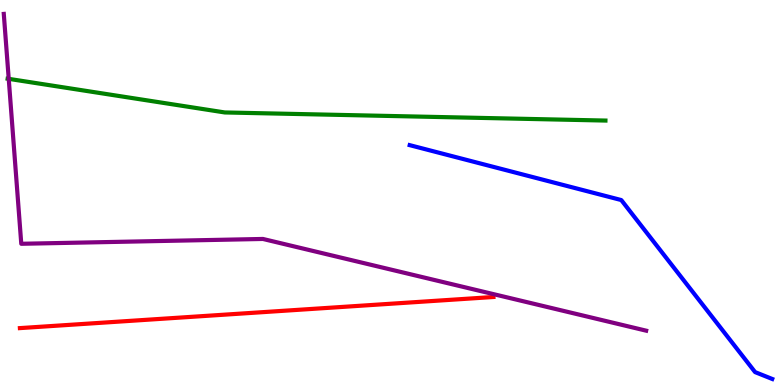[{'lines': ['blue', 'red'], 'intersections': []}, {'lines': ['green', 'red'], 'intersections': []}, {'lines': ['purple', 'red'], 'intersections': []}, {'lines': ['blue', 'green'], 'intersections': []}, {'lines': ['blue', 'purple'], 'intersections': []}, {'lines': ['green', 'purple'], 'intersections': [{'x': 0.113, 'y': 7.95}]}]